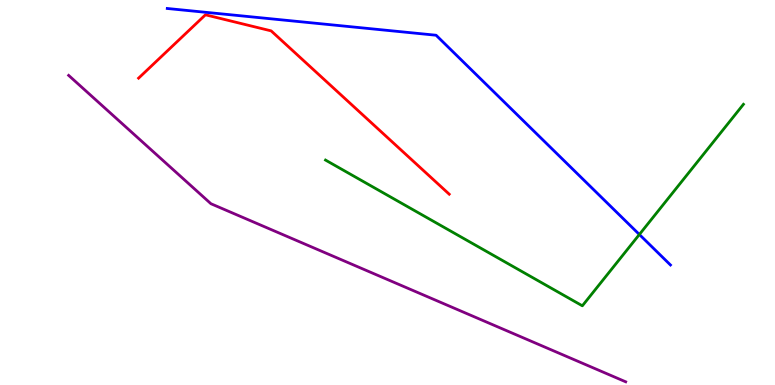[{'lines': ['blue', 'red'], 'intersections': []}, {'lines': ['green', 'red'], 'intersections': []}, {'lines': ['purple', 'red'], 'intersections': []}, {'lines': ['blue', 'green'], 'intersections': [{'x': 8.25, 'y': 3.91}]}, {'lines': ['blue', 'purple'], 'intersections': []}, {'lines': ['green', 'purple'], 'intersections': []}]